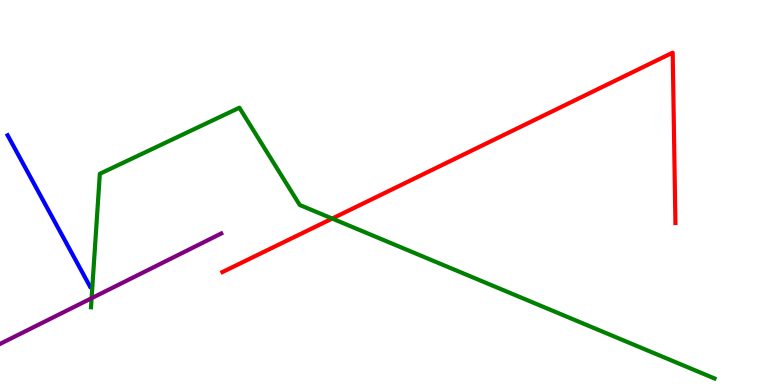[{'lines': ['blue', 'red'], 'intersections': []}, {'lines': ['green', 'red'], 'intersections': [{'x': 4.29, 'y': 4.32}]}, {'lines': ['purple', 'red'], 'intersections': []}, {'lines': ['blue', 'green'], 'intersections': []}, {'lines': ['blue', 'purple'], 'intersections': []}, {'lines': ['green', 'purple'], 'intersections': [{'x': 1.18, 'y': 2.25}]}]